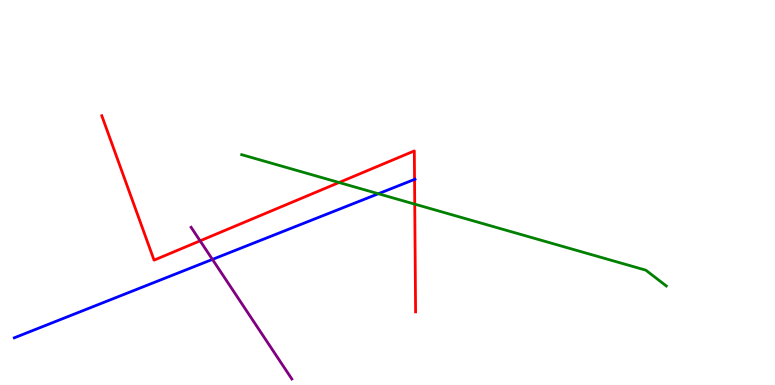[{'lines': ['blue', 'red'], 'intersections': [{'x': 5.35, 'y': 5.34}]}, {'lines': ['green', 'red'], 'intersections': [{'x': 4.38, 'y': 5.26}, {'x': 5.35, 'y': 4.7}]}, {'lines': ['purple', 'red'], 'intersections': [{'x': 2.58, 'y': 3.74}]}, {'lines': ['blue', 'green'], 'intersections': [{'x': 4.88, 'y': 4.97}]}, {'lines': ['blue', 'purple'], 'intersections': [{'x': 2.74, 'y': 3.26}]}, {'lines': ['green', 'purple'], 'intersections': []}]